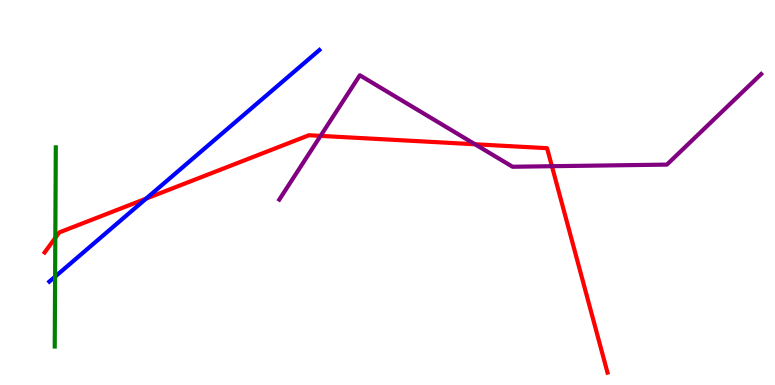[{'lines': ['blue', 'red'], 'intersections': [{'x': 1.89, 'y': 4.84}]}, {'lines': ['green', 'red'], 'intersections': [{'x': 0.714, 'y': 3.82}]}, {'lines': ['purple', 'red'], 'intersections': [{'x': 4.14, 'y': 6.47}, {'x': 6.13, 'y': 6.25}, {'x': 7.12, 'y': 5.68}]}, {'lines': ['blue', 'green'], 'intersections': [{'x': 0.711, 'y': 2.81}]}, {'lines': ['blue', 'purple'], 'intersections': []}, {'lines': ['green', 'purple'], 'intersections': []}]